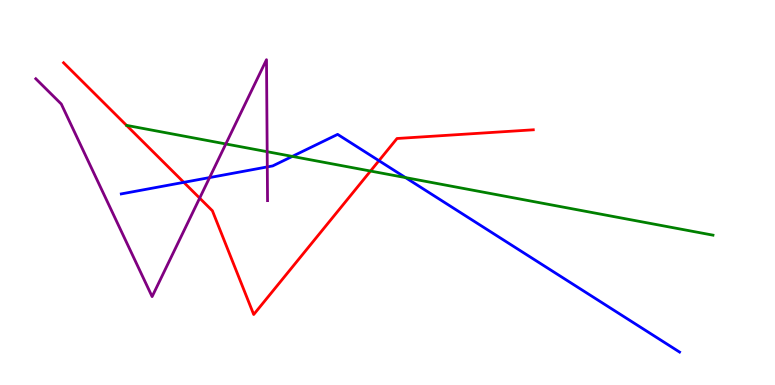[{'lines': ['blue', 'red'], 'intersections': [{'x': 2.37, 'y': 5.26}, {'x': 4.89, 'y': 5.83}]}, {'lines': ['green', 'red'], 'intersections': [{'x': 4.78, 'y': 5.56}]}, {'lines': ['purple', 'red'], 'intersections': [{'x': 2.58, 'y': 4.85}]}, {'lines': ['blue', 'green'], 'intersections': [{'x': 3.77, 'y': 5.94}, {'x': 5.23, 'y': 5.39}]}, {'lines': ['blue', 'purple'], 'intersections': [{'x': 2.7, 'y': 5.39}, {'x': 3.45, 'y': 5.66}]}, {'lines': ['green', 'purple'], 'intersections': [{'x': 2.91, 'y': 6.26}, {'x': 3.45, 'y': 6.06}]}]